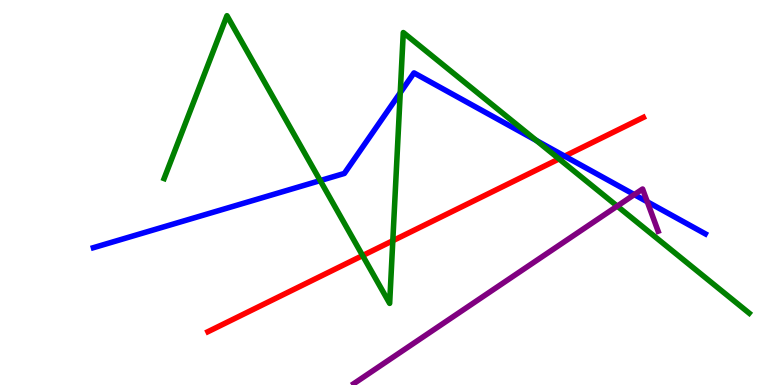[{'lines': ['blue', 'red'], 'intersections': [{'x': 7.29, 'y': 5.94}]}, {'lines': ['green', 'red'], 'intersections': [{'x': 4.68, 'y': 3.36}, {'x': 5.07, 'y': 3.75}, {'x': 7.21, 'y': 5.87}]}, {'lines': ['purple', 'red'], 'intersections': []}, {'lines': ['blue', 'green'], 'intersections': [{'x': 4.13, 'y': 5.31}, {'x': 5.16, 'y': 7.59}, {'x': 6.92, 'y': 6.35}]}, {'lines': ['blue', 'purple'], 'intersections': [{'x': 8.18, 'y': 4.95}, {'x': 8.35, 'y': 4.76}]}, {'lines': ['green', 'purple'], 'intersections': [{'x': 7.96, 'y': 4.65}]}]